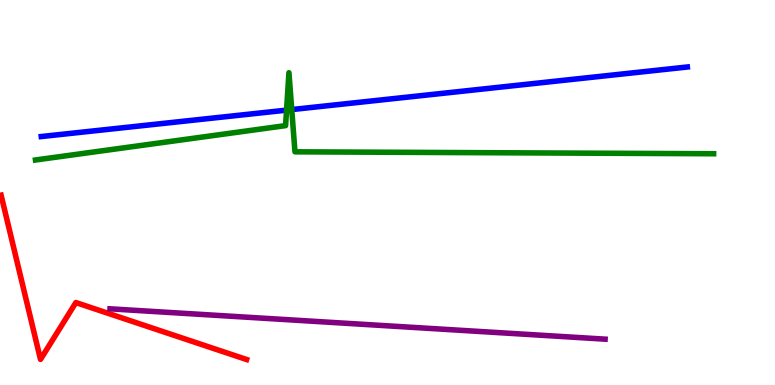[{'lines': ['blue', 'red'], 'intersections': []}, {'lines': ['green', 'red'], 'intersections': []}, {'lines': ['purple', 'red'], 'intersections': []}, {'lines': ['blue', 'green'], 'intersections': [{'x': 3.7, 'y': 7.14}, {'x': 3.76, 'y': 7.15}]}, {'lines': ['blue', 'purple'], 'intersections': []}, {'lines': ['green', 'purple'], 'intersections': []}]